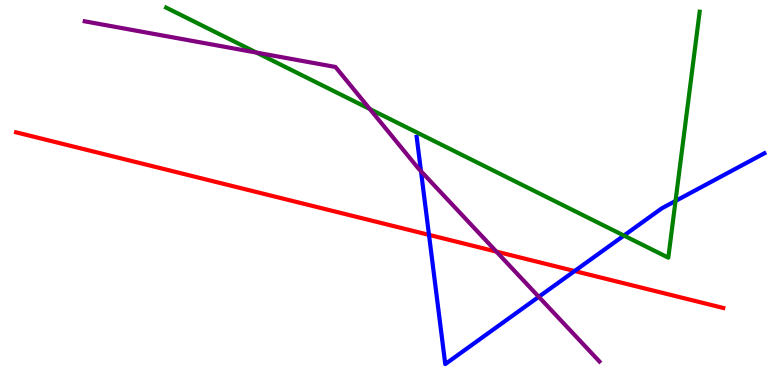[{'lines': ['blue', 'red'], 'intersections': [{'x': 5.54, 'y': 3.9}, {'x': 7.41, 'y': 2.96}]}, {'lines': ['green', 'red'], 'intersections': []}, {'lines': ['purple', 'red'], 'intersections': [{'x': 6.4, 'y': 3.46}]}, {'lines': ['blue', 'green'], 'intersections': [{'x': 8.05, 'y': 3.88}, {'x': 8.72, 'y': 4.78}]}, {'lines': ['blue', 'purple'], 'intersections': [{'x': 5.43, 'y': 5.55}, {'x': 6.95, 'y': 2.29}]}, {'lines': ['green', 'purple'], 'intersections': [{'x': 3.31, 'y': 8.63}, {'x': 4.77, 'y': 7.17}]}]